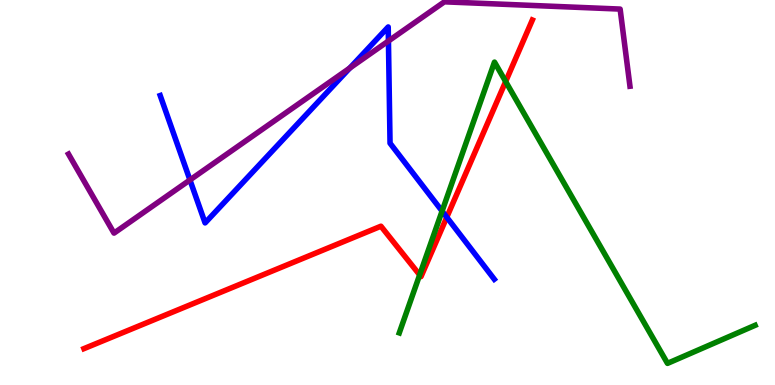[{'lines': ['blue', 'red'], 'intersections': [{'x': 5.76, 'y': 4.36}]}, {'lines': ['green', 'red'], 'intersections': [{'x': 5.42, 'y': 2.86}, {'x': 6.52, 'y': 7.88}]}, {'lines': ['purple', 'red'], 'intersections': []}, {'lines': ['blue', 'green'], 'intersections': [{'x': 5.7, 'y': 4.52}]}, {'lines': ['blue', 'purple'], 'intersections': [{'x': 2.45, 'y': 5.33}, {'x': 4.51, 'y': 8.23}, {'x': 5.01, 'y': 8.94}]}, {'lines': ['green', 'purple'], 'intersections': []}]